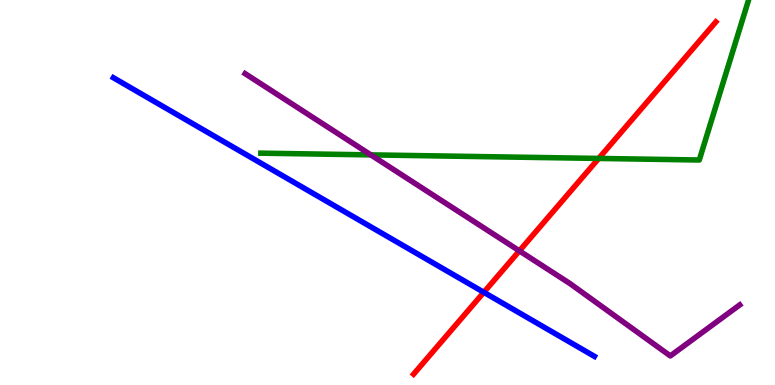[{'lines': ['blue', 'red'], 'intersections': [{'x': 6.24, 'y': 2.41}]}, {'lines': ['green', 'red'], 'intersections': [{'x': 7.73, 'y': 5.88}]}, {'lines': ['purple', 'red'], 'intersections': [{'x': 6.7, 'y': 3.48}]}, {'lines': ['blue', 'green'], 'intersections': []}, {'lines': ['blue', 'purple'], 'intersections': []}, {'lines': ['green', 'purple'], 'intersections': [{'x': 4.78, 'y': 5.98}]}]